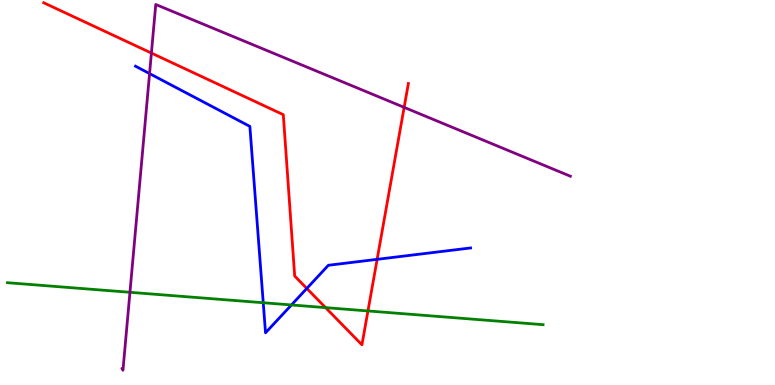[{'lines': ['blue', 'red'], 'intersections': [{'x': 3.96, 'y': 2.51}, {'x': 4.87, 'y': 3.26}]}, {'lines': ['green', 'red'], 'intersections': [{'x': 4.2, 'y': 2.01}, {'x': 4.75, 'y': 1.92}]}, {'lines': ['purple', 'red'], 'intersections': [{'x': 1.95, 'y': 8.62}, {'x': 5.21, 'y': 7.21}]}, {'lines': ['blue', 'green'], 'intersections': [{'x': 3.4, 'y': 2.14}, {'x': 3.76, 'y': 2.08}]}, {'lines': ['blue', 'purple'], 'intersections': [{'x': 1.93, 'y': 8.09}]}, {'lines': ['green', 'purple'], 'intersections': [{'x': 1.68, 'y': 2.41}]}]